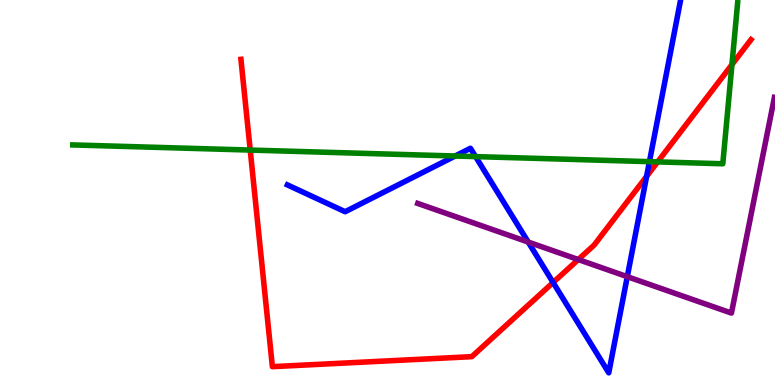[{'lines': ['blue', 'red'], 'intersections': [{'x': 7.14, 'y': 2.66}, {'x': 8.34, 'y': 5.42}]}, {'lines': ['green', 'red'], 'intersections': [{'x': 3.23, 'y': 6.1}, {'x': 8.49, 'y': 5.8}, {'x': 9.44, 'y': 8.32}]}, {'lines': ['purple', 'red'], 'intersections': [{'x': 7.46, 'y': 3.26}]}, {'lines': ['blue', 'green'], 'intersections': [{'x': 5.87, 'y': 5.95}, {'x': 6.14, 'y': 5.93}, {'x': 8.38, 'y': 5.8}]}, {'lines': ['blue', 'purple'], 'intersections': [{'x': 6.82, 'y': 3.71}, {'x': 8.09, 'y': 2.81}]}, {'lines': ['green', 'purple'], 'intersections': []}]